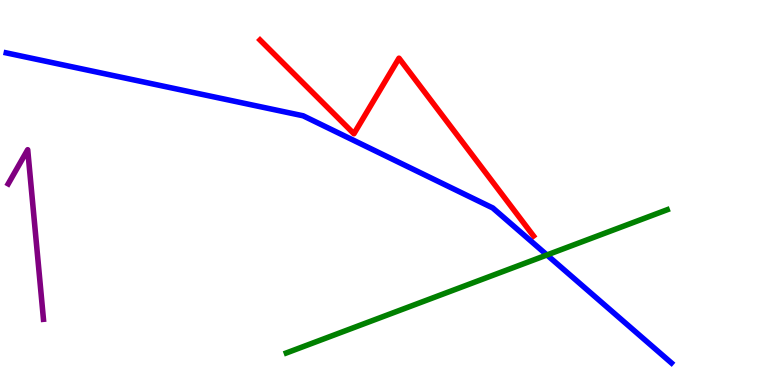[{'lines': ['blue', 'red'], 'intersections': []}, {'lines': ['green', 'red'], 'intersections': []}, {'lines': ['purple', 'red'], 'intersections': []}, {'lines': ['blue', 'green'], 'intersections': [{'x': 7.06, 'y': 3.38}]}, {'lines': ['blue', 'purple'], 'intersections': []}, {'lines': ['green', 'purple'], 'intersections': []}]